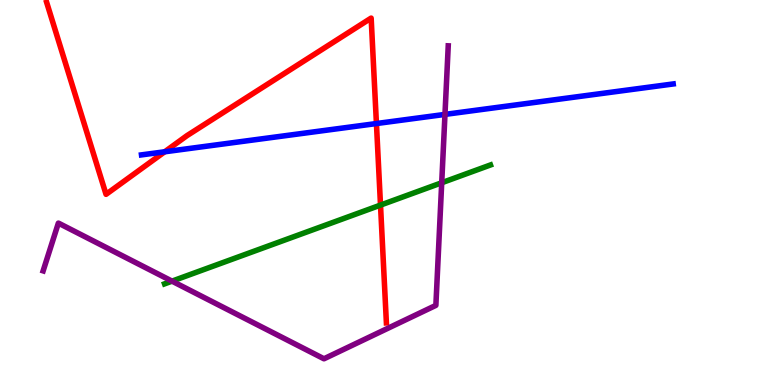[{'lines': ['blue', 'red'], 'intersections': [{'x': 2.13, 'y': 6.06}, {'x': 4.86, 'y': 6.79}]}, {'lines': ['green', 'red'], 'intersections': [{'x': 4.91, 'y': 4.67}]}, {'lines': ['purple', 'red'], 'intersections': []}, {'lines': ['blue', 'green'], 'intersections': []}, {'lines': ['blue', 'purple'], 'intersections': [{'x': 5.74, 'y': 7.03}]}, {'lines': ['green', 'purple'], 'intersections': [{'x': 2.22, 'y': 2.7}, {'x': 5.7, 'y': 5.25}]}]